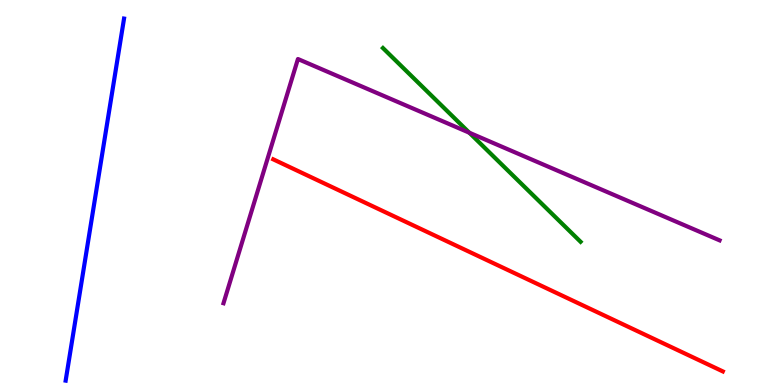[{'lines': ['blue', 'red'], 'intersections': []}, {'lines': ['green', 'red'], 'intersections': []}, {'lines': ['purple', 'red'], 'intersections': []}, {'lines': ['blue', 'green'], 'intersections': []}, {'lines': ['blue', 'purple'], 'intersections': []}, {'lines': ['green', 'purple'], 'intersections': [{'x': 6.06, 'y': 6.55}]}]